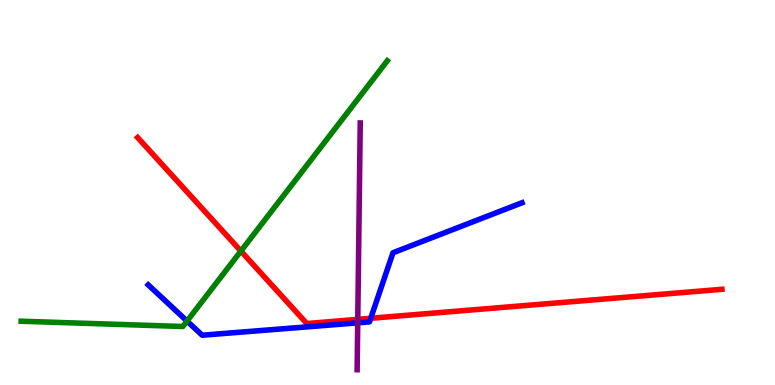[{'lines': ['blue', 'red'], 'intersections': [{'x': 4.78, 'y': 1.73}]}, {'lines': ['green', 'red'], 'intersections': [{'x': 3.11, 'y': 3.48}]}, {'lines': ['purple', 'red'], 'intersections': [{'x': 4.62, 'y': 1.71}]}, {'lines': ['blue', 'green'], 'intersections': [{'x': 2.41, 'y': 1.66}]}, {'lines': ['blue', 'purple'], 'intersections': [{'x': 4.62, 'y': 1.61}]}, {'lines': ['green', 'purple'], 'intersections': []}]